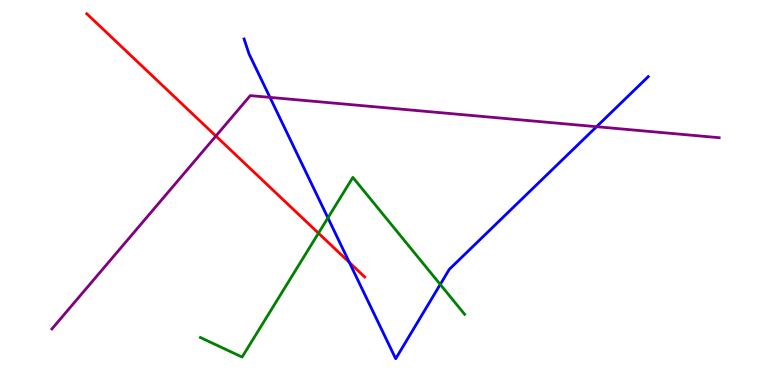[{'lines': ['blue', 'red'], 'intersections': [{'x': 4.51, 'y': 3.18}]}, {'lines': ['green', 'red'], 'intersections': [{'x': 4.11, 'y': 3.94}]}, {'lines': ['purple', 'red'], 'intersections': [{'x': 2.79, 'y': 6.47}]}, {'lines': ['blue', 'green'], 'intersections': [{'x': 4.23, 'y': 4.34}, {'x': 5.68, 'y': 2.61}]}, {'lines': ['blue', 'purple'], 'intersections': [{'x': 3.48, 'y': 7.47}, {'x': 7.7, 'y': 6.71}]}, {'lines': ['green', 'purple'], 'intersections': []}]